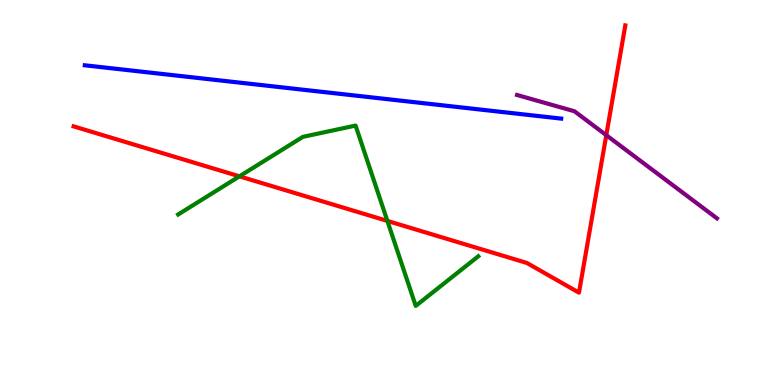[{'lines': ['blue', 'red'], 'intersections': []}, {'lines': ['green', 'red'], 'intersections': [{'x': 3.09, 'y': 5.42}, {'x': 5.0, 'y': 4.26}]}, {'lines': ['purple', 'red'], 'intersections': [{'x': 7.82, 'y': 6.49}]}, {'lines': ['blue', 'green'], 'intersections': []}, {'lines': ['blue', 'purple'], 'intersections': []}, {'lines': ['green', 'purple'], 'intersections': []}]